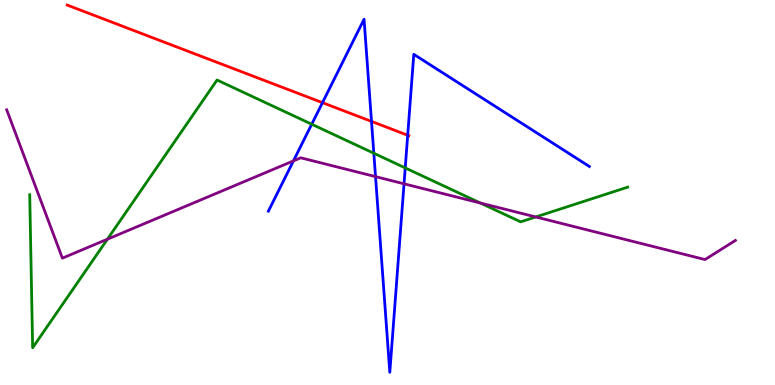[{'lines': ['blue', 'red'], 'intersections': [{'x': 4.16, 'y': 7.33}, {'x': 4.79, 'y': 6.85}, {'x': 5.26, 'y': 6.49}]}, {'lines': ['green', 'red'], 'intersections': []}, {'lines': ['purple', 'red'], 'intersections': []}, {'lines': ['blue', 'green'], 'intersections': [{'x': 4.02, 'y': 6.77}, {'x': 4.82, 'y': 6.02}, {'x': 5.23, 'y': 5.64}]}, {'lines': ['blue', 'purple'], 'intersections': [{'x': 3.79, 'y': 5.82}, {'x': 4.85, 'y': 5.41}, {'x': 5.21, 'y': 5.23}]}, {'lines': ['green', 'purple'], 'intersections': [{'x': 1.39, 'y': 3.79}, {'x': 6.2, 'y': 4.73}, {'x': 6.91, 'y': 4.36}]}]